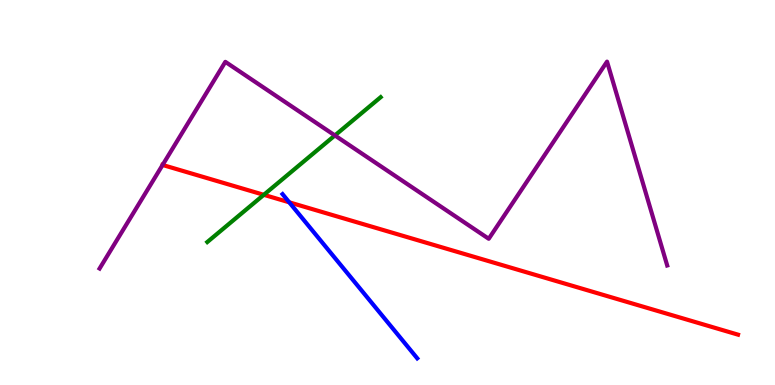[{'lines': ['blue', 'red'], 'intersections': [{'x': 3.73, 'y': 4.75}]}, {'lines': ['green', 'red'], 'intersections': [{'x': 3.4, 'y': 4.94}]}, {'lines': ['purple', 'red'], 'intersections': [{'x': 2.1, 'y': 5.72}]}, {'lines': ['blue', 'green'], 'intersections': []}, {'lines': ['blue', 'purple'], 'intersections': []}, {'lines': ['green', 'purple'], 'intersections': [{'x': 4.32, 'y': 6.48}]}]